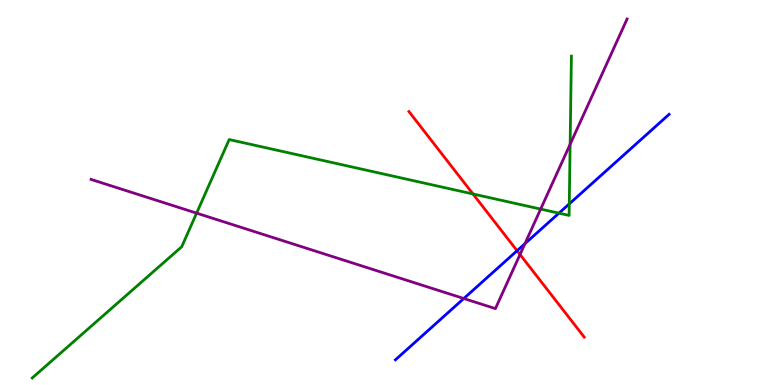[{'lines': ['blue', 'red'], 'intersections': [{'x': 6.67, 'y': 3.49}]}, {'lines': ['green', 'red'], 'intersections': [{'x': 6.1, 'y': 4.96}]}, {'lines': ['purple', 'red'], 'intersections': [{'x': 6.71, 'y': 3.39}]}, {'lines': ['blue', 'green'], 'intersections': [{'x': 7.21, 'y': 4.46}, {'x': 7.35, 'y': 4.7}]}, {'lines': ['blue', 'purple'], 'intersections': [{'x': 5.98, 'y': 2.25}, {'x': 6.77, 'y': 3.67}]}, {'lines': ['green', 'purple'], 'intersections': [{'x': 2.54, 'y': 4.46}, {'x': 6.98, 'y': 4.57}, {'x': 7.36, 'y': 6.25}]}]